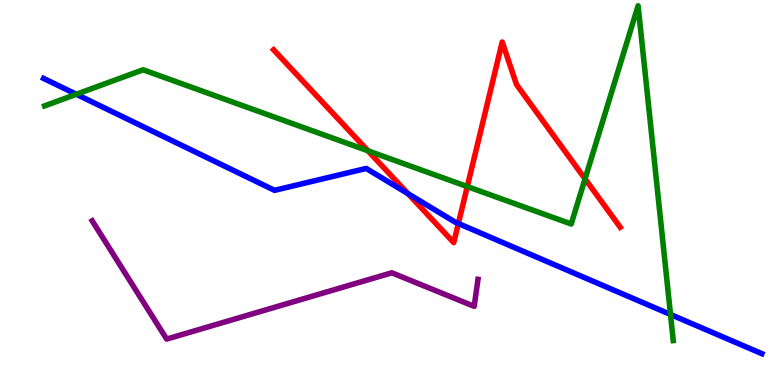[{'lines': ['blue', 'red'], 'intersections': [{'x': 5.27, 'y': 4.97}, {'x': 5.91, 'y': 4.19}]}, {'lines': ['green', 'red'], 'intersections': [{'x': 4.75, 'y': 6.08}, {'x': 6.03, 'y': 5.15}, {'x': 7.55, 'y': 5.35}]}, {'lines': ['purple', 'red'], 'intersections': []}, {'lines': ['blue', 'green'], 'intersections': [{'x': 0.984, 'y': 7.55}, {'x': 8.65, 'y': 1.83}]}, {'lines': ['blue', 'purple'], 'intersections': []}, {'lines': ['green', 'purple'], 'intersections': []}]